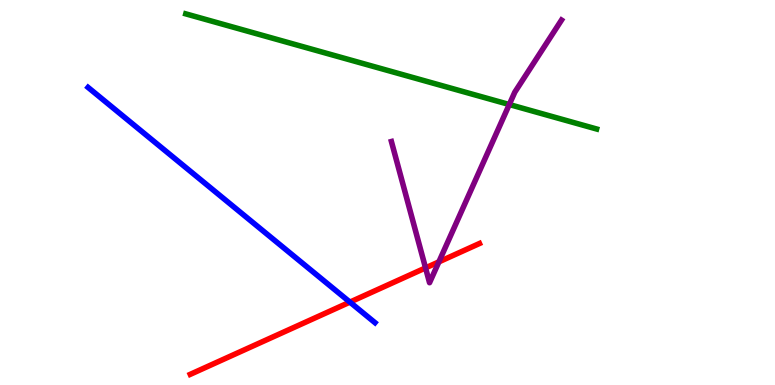[{'lines': ['blue', 'red'], 'intersections': [{'x': 4.52, 'y': 2.15}]}, {'lines': ['green', 'red'], 'intersections': []}, {'lines': ['purple', 'red'], 'intersections': [{'x': 5.49, 'y': 3.04}, {'x': 5.66, 'y': 3.2}]}, {'lines': ['blue', 'green'], 'intersections': []}, {'lines': ['blue', 'purple'], 'intersections': []}, {'lines': ['green', 'purple'], 'intersections': [{'x': 6.57, 'y': 7.29}]}]